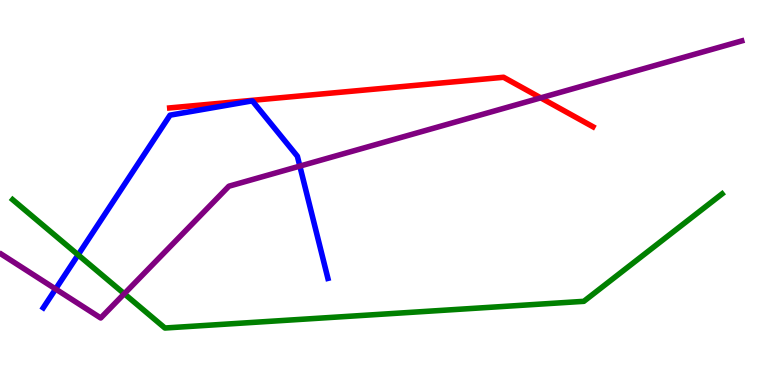[{'lines': ['blue', 'red'], 'intersections': []}, {'lines': ['green', 'red'], 'intersections': []}, {'lines': ['purple', 'red'], 'intersections': [{'x': 6.98, 'y': 7.46}]}, {'lines': ['blue', 'green'], 'intersections': [{'x': 1.01, 'y': 3.38}]}, {'lines': ['blue', 'purple'], 'intersections': [{'x': 0.718, 'y': 2.49}, {'x': 3.87, 'y': 5.69}]}, {'lines': ['green', 'purple'], 'intersections': [{'x': 1.6, 'y': 2.37}]}]